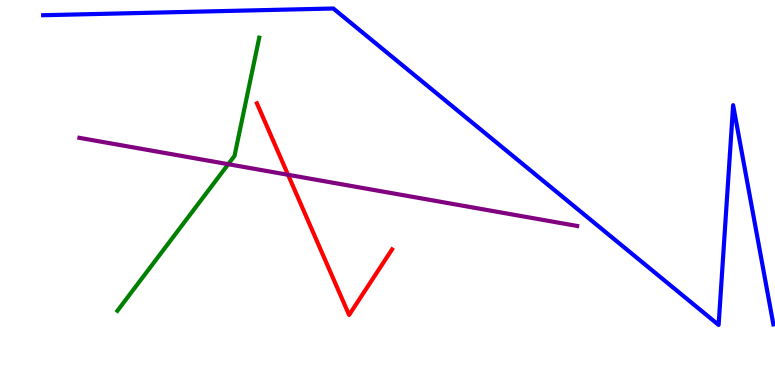[{'lines': ['blue', 'red'], 'intersections': []}, {'lines': ['green', 'red'], 'intersections': []}, {'lines': ['purple', 'red'], 'intersections': [{'x': 3.72, 'y': 5.46}]}, {'lines': ['blue', 'green'], 'intersections': []}, {'lines': ['blue', 'purple'], 'intersections': []}, {'lines': ['green', 'purple'], 'intersections': [{'x': 2.95, 'y': 5.74}]}]